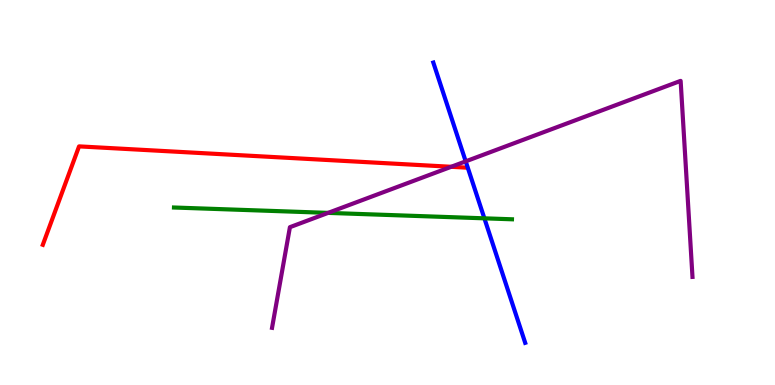[{'lines': ['blue', 'red'], 'intersections': []}, {'lines': ['green', 'red'], 'intersections': []}, {'lines': ['purple', 'red'], 'intersections': [{'x': 5.82, 'y': 5.67}]}, {'lines': ['blue', 'green'], 'intersections': [{'x': 6.25, 'y': 4.33}]}, {'lines': ['blue', 'purple'], 'intersections': [{'x': 6.01, 'y': 5.81}]}, {'lines': ['green', 'purple'], 'intersections': [{'x': 4.23, 'y': 4.47}]}]